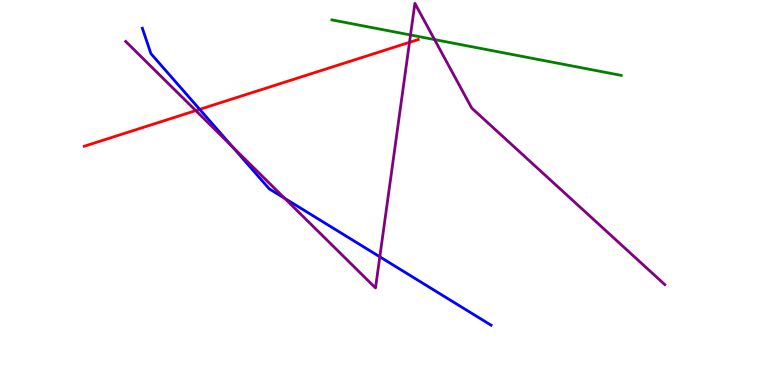[{'lines': ['blue', 'red'], 'intersections': [{'x': 2.58, 'y': 7.16}]}, {'lines': ['green', 'red'], 'intersections': []}, {'lines': ['purple', 'red'], 'intersections': [{'x': 2.53, 'y': 7.13}, {'x': 5.28, 'y': 8.9}]}, {'lines': ['blue', 'green'], 'intersections': []}, {'lines': ['blue', 'purple'], 'intersections': [{'x': 3.0, 'y': 6.19}, {'x': 3.67, 'y': 4.85}, {'x': 4.9, 'y': 3.33}]}, {'lines': ['green', 'purple'], 'intersections': [{'x': 5.3, 'y': 9.09}, {'x': 5.61, 'y': 8.97}]}]